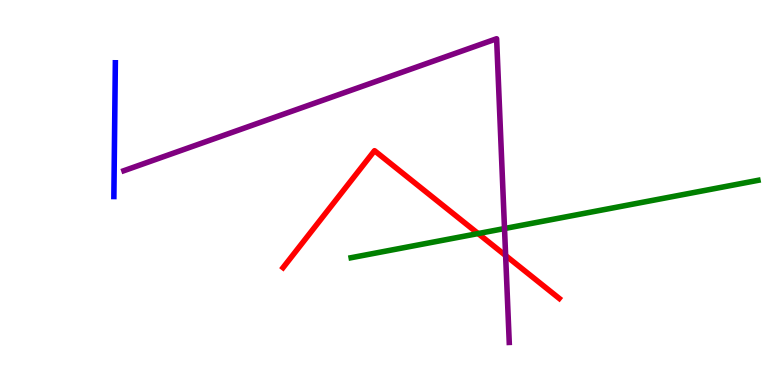[{'lines': ['blue', 'red'], 'intersections': []}, {'lines': ['green', 'red'], 'intersections': [{'x': 6.17, 'y': 3.93}]}, {'lines': ['purple', 'red'], 'intersections': [{'x': 6.52, 'y': 3.36}]}, {'lines': ['blue', 'green'], 'intersections': []}, {'lines': ['blue', 'purple'], 'intersections': []}, {'lines': ['green', 'purple'], 'intersections': [{'x': 6.51, 'y': 4.06}]}]